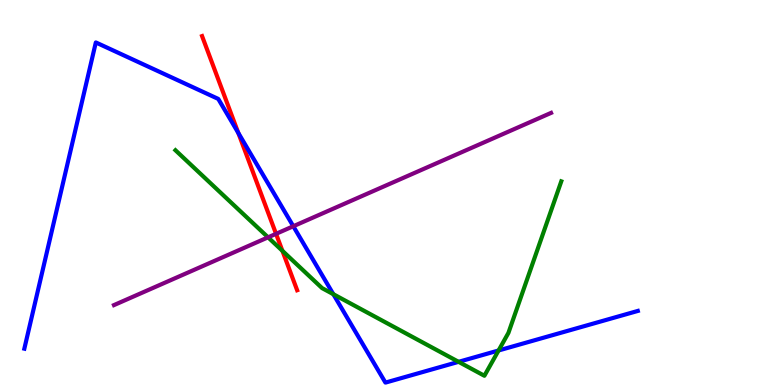[{'lines': ['blue', 'red'], 'intersections': [{'x': 3.07, 'y': 6.55}]}, {'lines': ['green', 'red'], 'intersections': [{'x': 3.64, 'y': 3.49}]}, {'lines': ['purple', 'red'], 'intersections': [{'x': 3.56, 'y': 3.93}]}, {'lines': ['blue', 'green'], 'intersections': [{'x': 4.3, 'y': 2.36}, {'x': 5.92, 'y': 0.602}, {'x': 6.43, 'y': 0.897}]}, {'lines': ['blue', 'purple'], 'intersections': [{'x': 3.78, 'y': 4.12}]}, {'lines': ['green', 'purple'], 'intersections': [{'x': 3.46, 'y': 3.84}]}]